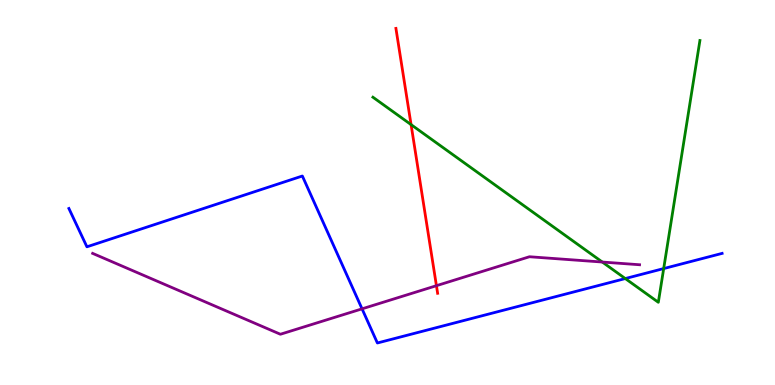[{'lines': ['blue', 'red'], 'intersections': []}, {'lines': ['green', 'red'], 'intersections': [{'x': 5.3, 'y': 6.76}]}, {'lines': ['purple', 'red'], 'intersections': [{'x': 5.63, 'y': 2.58}]}, {'lines': ['blue', 'green'], 'intersections': [{'x': 8.07, 'y': 2.76}, {'x': 8.56, 'y': 3.02}]}, {'lines': ['blue', 'purple'], 'intersections': [{'x': 4.67, 'y': 1.98}]}, {'lines': ['green', 'purple'], 'intersections': [{'x': 7.77, 'y': 3.19}]}]